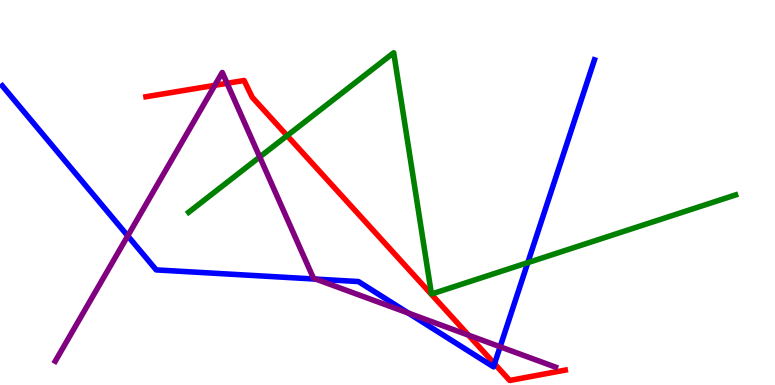[{'lines': ['blue', 'red'], 'intersections': [{'x': 6.38, 'y': 0.551}]}, {'lines': ['green', 'red'], 'intersections': [{'x': 3.7, 'y': 6.48}]}, {'lines': ['purple', 'red'], 'intersections': [{'x': 2.77, 'y': 7.78}, {'x': 2.93, 'y': 7.84}, {'x': 6.05, 'y': 1.29}]}, {'lines': ['blue', 'green'], 'intersections': [{'x': 6.81, 'y': 3.18}]}, {'lines': ['blue', 'purple'], 'intersections': [{'x': 1.65, 'y': 3.87}, {'x': 4.08, 'y': 2.75}, {'x': 5.27, 'y': 1.87}, {'x': 6.45, 'y': 0.993}]}, {'lines': ['green', 'purple'], 'intersections': [{'x': 3.35, 'y': 5.92}]}]